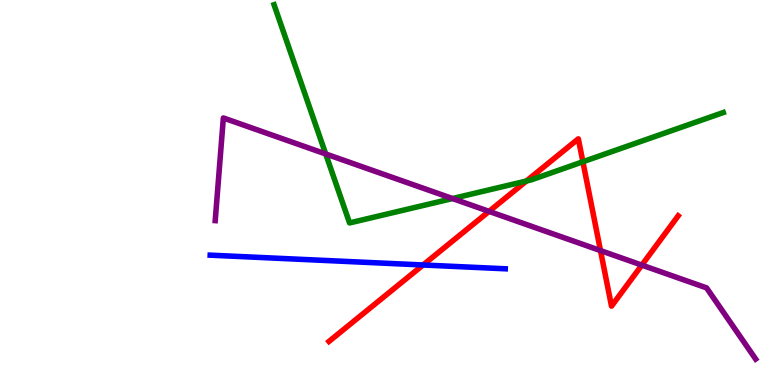[{'lines': ['blue', 'red'], 'intersections': [{'x': 5.46, 'y': 3.12}]}, {'lines': ['green', 'red'], 'intersections': [{'x': 6.79, 'y': 5.3}, {'x': 7.52, 'y': 5.8}]}, {'lines': ['purple', 'red'], 'intersections': [{'x': 6.31, 'y': 4.51}, {'x': 7.75, 'y': 3.49}, {'x': 8.28, 'y': 3.11}]}, {'lines': ['blue', 'green'], 'intersections': []}, {'lines': ['blue', 'purple'], 'intersections': []}, {'lines': ['green', 'purple'], 'intersections': [{'x': 4.2, 'y': 6.0}, {'x': 5.84, 'y': 4.84}]}]